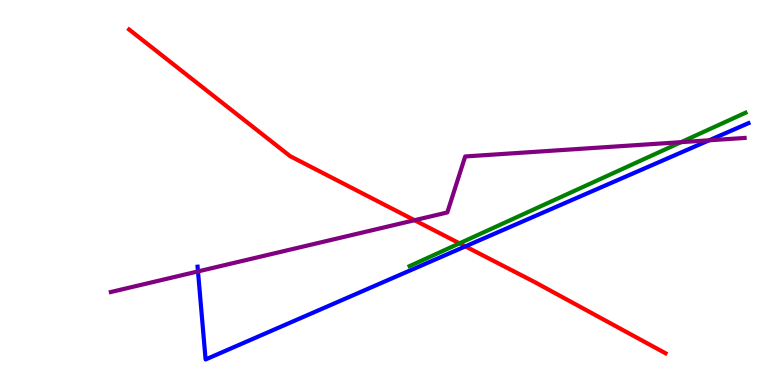[{'lines': ['blue', 'red'], 'intersections': [{'x': 6.0, 'y': 3.6}]}, {'lines': ['green', 'red'], 'intersections': [{'x': 5.93, 'y': 3.68}]}, {'lines': ['purple', 'red'], 'intersections': [{'x': 5.35, 'y': 4.28}]}, {'lines': ['blue', 'green'], 'intersections': []}, {'lines': ['blue', 'purple'], 'intersections': [{'x': 2.55, 'y': 2.95}, {'x': 9.15, 'y': 6.36}]}, {'lines': ['green', 'purple'], 'intersections': [{'x': 8.79, 'y': 6.31}]}]